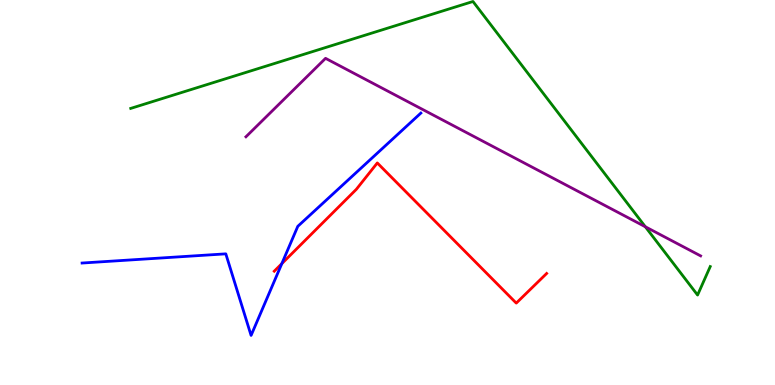[{'lines': ['blue', 'red'], 'intersections': [{'x': 3.64, 'y': 3.15}]}, {'lines': ['green', 'red'], 'intersections': []}, {'lines': ['purple', 'red'], 'intersections': []}, {'lines': ['blue', 'green'], 'intersections': []}, {'lines': ['blue', 'purple'], 'intersections': []}, {'lines': ['green', 'purple'], 'intersections': [{'x': 8.33, 'y': 4.11}]}]